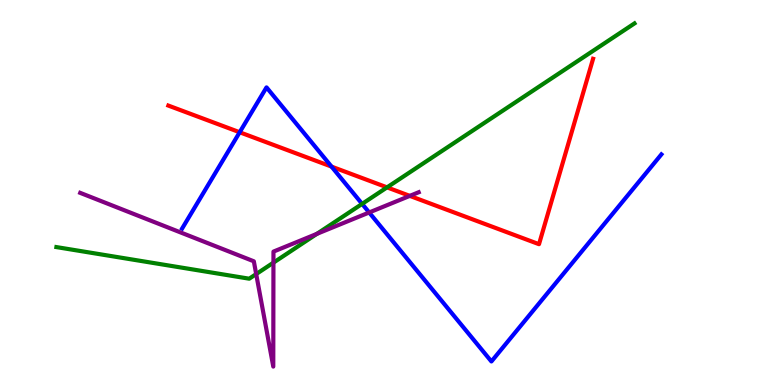[{'lines': ['blue', 'red'], 'intersections': [{'x': 3.09, 'y': 6.56}, {'x': 4.28, 'y': 5.67}]}, {'lines': ['green', 'red'], 'intersections': [{'x': 4.99, 'y': 5.13}]}, {'lines': ['purple', 'red'], 'intersections': [{'x': 5.29, 'y': 4.91}]}, {'lines': ['blue', 'green'], 'intersections': [{'x': 4.67, 'y': 4.7}]}, {'lines': ['blue', 'purple'], 'intersections': [{'x': 4.76, 'y': 4.48}]}, {'lines': ['green', 'purple'], 'intersections': [{'x': 3.31, 'y': 2.88}, {'x': 3.53, 'y': 3.18}, {'x': 4.09, 'y': 3.93}]}]